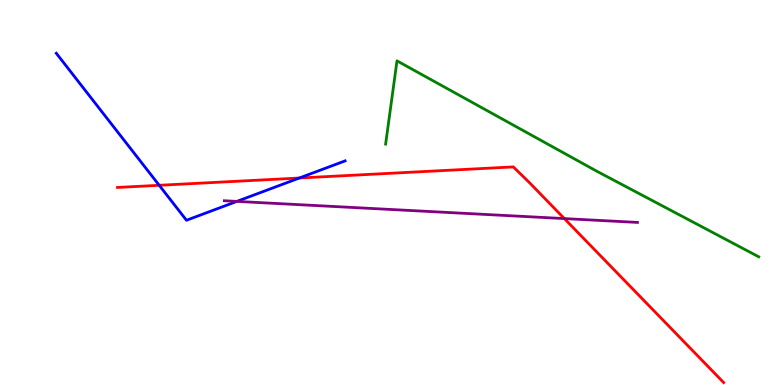[{'lines': ['blue', 'red'], 'intersections': [{'x': 2.05, 'y': 5.19}, {'x': 3.86, 'y': 5.38}]}, {'lines': ['green', 'red'], 'intersections': []}, {'lines': ['purple', 'red'], 'intersections': [{'x': 7.28, 'y': 4.32}]}, {'lines': ['blue', 'green'], 'intersections': []}, {'lines': ['blue', 'purple'], 'intersections': [{'x': 3.06, 'y': 4.77}]}, {'lines': ['green', 'purple'], 'intersections': []}]